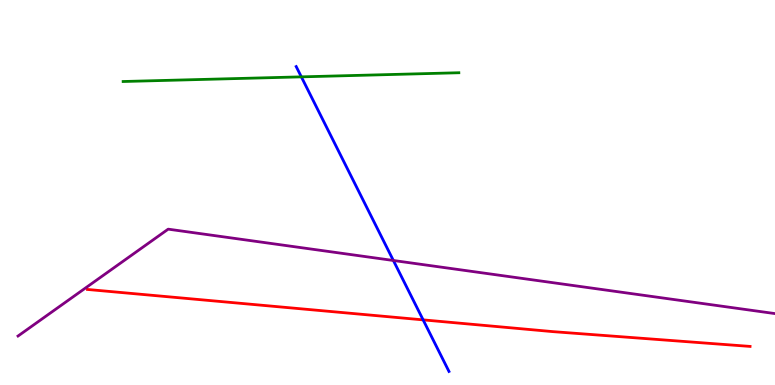[{'lines': ['blue', 'red'], 'intersections': [{'x': 5.46, 'y': 1.69}]}, {'lines': ['green', 'red'], 'intersections': []}, {'lines': ['purple', 'red'], 'intersections': []}, {'lines': ['blue', 'green'], 'intersections': [{'x': 3.89, 'y': 8.0}]}, {'lines': ['blue', 'purple'], 'intersections': [{'x': 5.08, 'y': 3.23}]}, {'lines': ['green', 'purple'], 'intersections': []}]